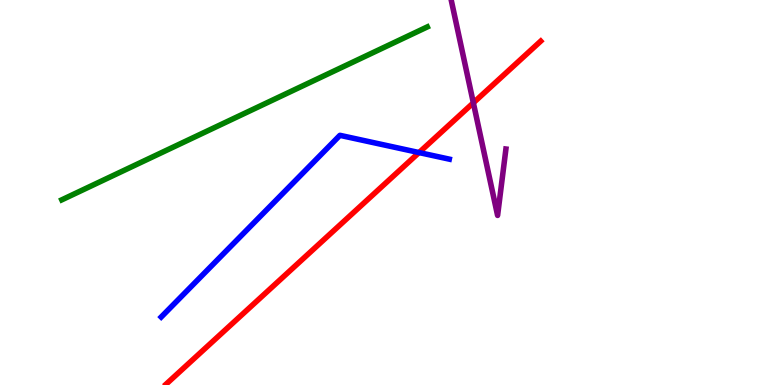[{'lines': ['blue', 'red'], 'intersections': [{'x': 5.41, 'y': 6.04}]}, {'lines': ['green', 'red'], 'intersections': []}, {'lines': ['purple', 'red'], 'intersections': [{'x': 6.11, 'y': 7.33}]}, {'lines': ['blue', 'green'], 'intersections': []}, {'lines': ['blue', 'purple'], 'intersections': []}, {'lines': ['green', 'purple'], 'intersections': []}]